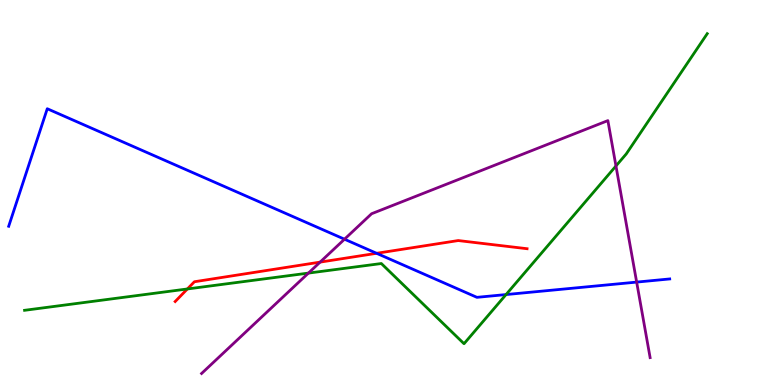[{'lines': ['blue', 'red'], 'intersections': [{'x': 4.86, 'y': 3.42}]}, {'lines': ['green', 'red'], 'intersections': [{'x': 2.42, 'y': 2.49}]}, {'lines': ['purple', 'red'], 'intersections': [{'x': 4.13, 'y': 3.19}]}, {'lines': ['blue', 'green'], 'intersections': [{'x': 6.53, 'y': 2.35}]}, {'lines': ['blue', 'purple'], 'intersections': [{'x': 4.45, 'y': 3.79}, {'x': 8.21, 'y': 2.67}]}, {'lines': ['green', 'purple'], 'intersections': [{'x': 3.98, 'y': 2.91}, {'x': 7.95, 'y': 5.69}]}]